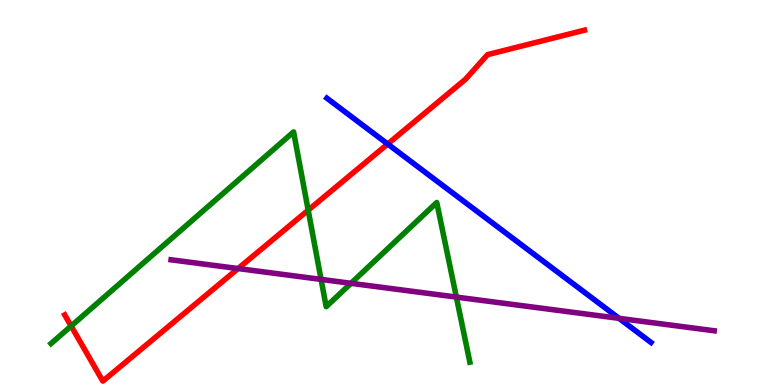[{'lines': ['blue', 'red'], 'intersections': [{'x': 5.0, 'y': 6.26}]}, {'lines': ['green', 'red'], 'intersections': [{'x': 0.918, 'y': 1.53}, {'x': 3.98, 'y': 4.54}]}, {'lines': ['purple', 'red'], 'intersections': [{'x': 3.07, 'y': 3.02}]}, {'lines': ['blue', 'green'], 'intersections': []}, {'lines': ['blue', 'purple'], 'intersections': [{'x': 7.99, 'y': 1.73}]}, {'lines': ['green', 'purple'], 'intersections': [{'x': 4.14, 'y': 2.74}, {'x': 4.53, 'y': 2.64}, {'x': 5.89, 'y': 2.28}]}]